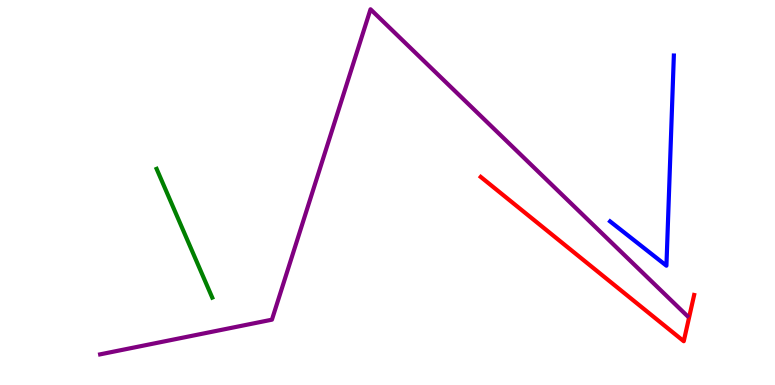[{'lines': ['blue', 'red'], 'intersections': []}, {'lines': ['green', 'red'], 'intersections': []}, {'lines': ['purple', 'red'], 'intersections': []}, {'lines': ['blue', 'green'], 'intersections': []}, {'lines': ['blue', 'purple'], 'intersections': []}, {'lines': ['green', 'purple'], 'intersections': []}]